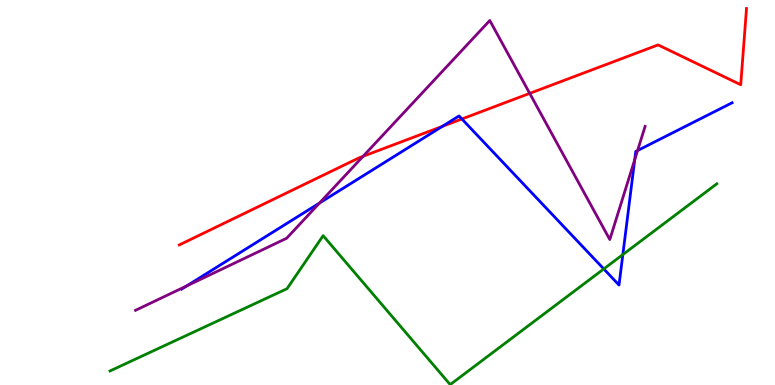[{'lines': ['blue', 'red'], 'intersections': [{'x': 5.71, 'y': 6.72}, {'x': 5.96, 'y': 6.91}]}, {'lines': ['green', 'red'], 'intersections': []}, {'lines': ['purple', 'red'], 'intersections': [{'x': 4.69, 'y': 5.94}, {'x': 6.83, 'y': 7.57}]}, {'lines': ['blue', 'green'], 'intersections': [{'x': 7.79, 'y': 3.01}, {'x': 8.04, 'y': 3.39}]}, {'lines': ['blue', 'purple'], 'intersections': [{'x': 2.41, 'y': 2.58}, {'x': 4.12, 'y': 4.73}, {'x': 8.19, 'y': 5.85}, {'x': 8.23, 'y': 6.09}]}, {'lines': ['green', 'purple'], 'intersections': []}]